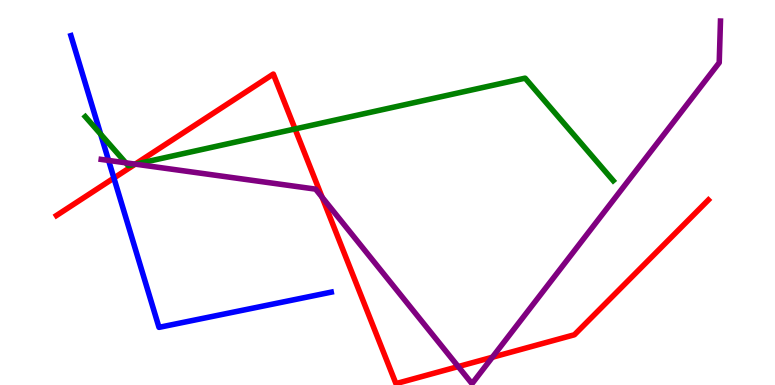[{'lines': ['blue', 'red'], 'intersections': [{'x': 1.47, 'y': 5.38}]}, {'lines': ['green', 'red'], 'intersections': [{'x': 1.74, 'y': 5.73}, {'x': 3.81, 'y': 6.65}]}, {'lines': ['purple', 'red'], 'intersections': [{'x': 1.74, 'y': 5.74}, {'x': 4.16, 'y': 4.88}, {'x': 5.91, 'y': 0.478}, {'x': 6.35, 'y': 0.721}]}, {'lines': ['blue', 'green'], 'intersections': [{'x': 1.3, 'y': 6.51}]}, {'lines': ['blue', 'purple'], 'intersections': [{'x': 1.4, 'y': 5.83}]}, {'lines': ['green', 'purple'], 'intersections': [{'x': 1.62, 'y': 5.77}, {'x': 1.75, 'y': 5.74}]}]